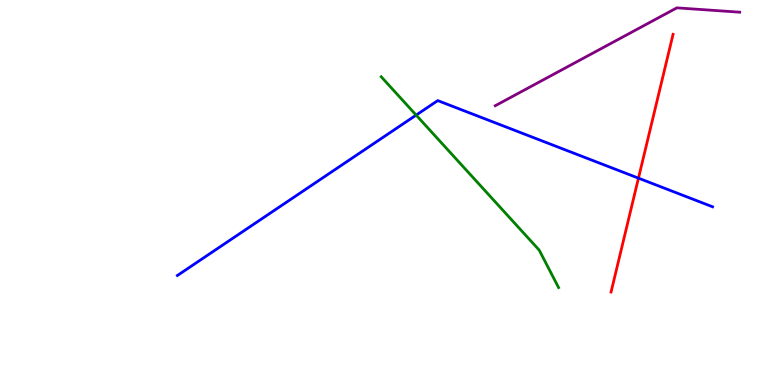[{'lines': ['blue', 'red'], 'intersections': [{'x': 8.24, 'y': 5.37}]}, {'lines': ['green', 'red'], 'intersections': []}, {'lines': ['purple', 'red'], 'intersections': []}, {'lines': ['blue', 'green'], 'intersections': [{'x': 5.37, 'y': 7.01}]}, {'lines': ['blue', 'purple'], 'intersections': []}, {'lines': ['green', 'purple'], 'intersections': []}]